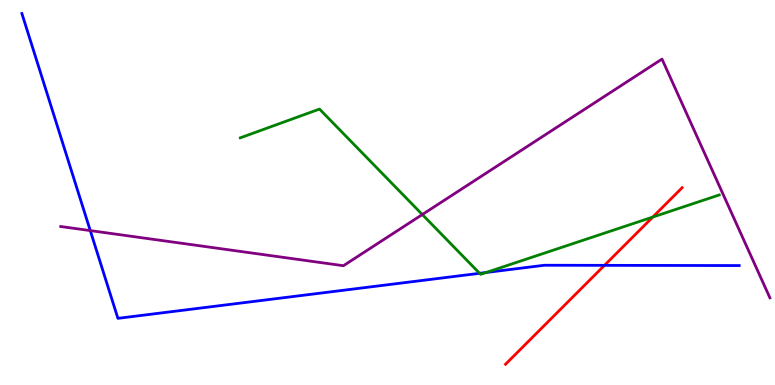[{'lines': ['blue', 'red'], 'intersections': [{'x': 7.8, 'y': 3.11}]}, {'lines': ['green', 'red'], 'intersections': [{'x': 8.42, 'y': 4.36}]}, {'lines': ['purple', 'red'], 'intersections': []}, {'lines': ['blue', 'green'], 'intersections': [{'x': 6.19, 'y': 2.9}, {'x': 6.27, 'y': 2.92}]}, {'lines': ['blue', 'purple'], 'intersections': [{'x': 1.16, 'y': 4.01}]}, {'lines': ['green', 'purple'], 'intersections': [{'x': 5.45, 'y': 4.43}]}]